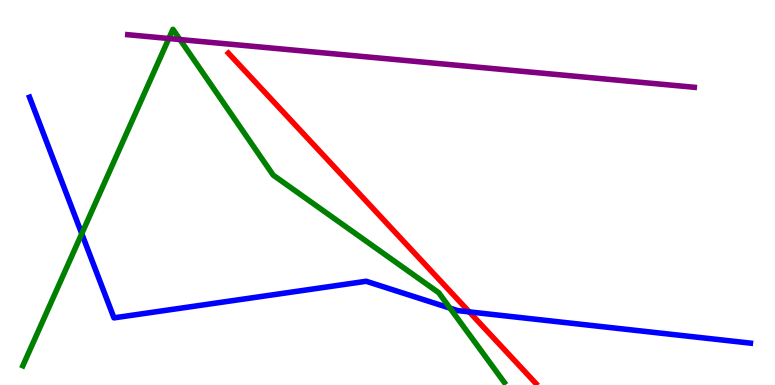[{'lines': ['blue', 'red'], 'intersections': [{'x': 6.06, 'y': 1.9}]}, {'lines': ['green', 'red'], 'intersections': []}, {'lines': ['purple', 'red'], 'intersections': []}, {'lines': ['blue', 'green'], 'intersections': [{'x': 1.05, 'y': 3.93}, {'x': 5.81, 'y': 2.0}]}, {'lines': ['blue', 'purple'], 'intersections': []}, {'lines': ['green', 'purple'], 'intersections': [{'x': 2.18, 'y': 9.0}, {'x': 2.32, 'y': 8.97}]}]